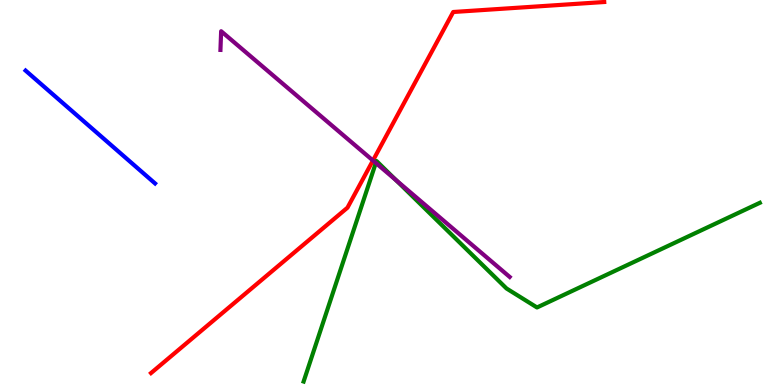[{'lines': ['blue', 'red'], 'intersections': []}, {'lines': ['green', 'red'], 'intersections': []}, {'lines': ['purple', 'red'], 'intersections': [{'x': 4.81, 'y': 5.83}]}, {'lines': ['blue', 'green'], 'intersections': []}, {'lines': ['blue', 'purple'], 'intersections': []}, {'lines': ['green', 'purple'], 'intersections': [{'x': 4.85, 'y': 5.77}, {'x': 5.11, 'y': 5.32}]}]